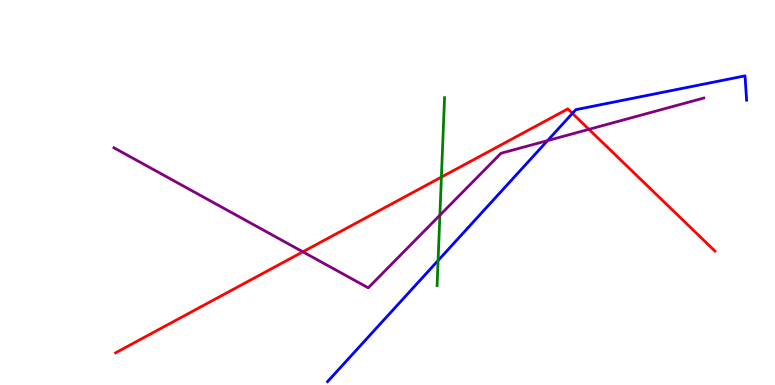[{'lines': ['blue', 'red'], 'intersections': [{'x': 7.39, 'y': 7.06}]}, {'lines': ['green', 'red'], 'intersections': [{'x': 5.7, 'y': 5.4}]}, {'lines': ['purple', 'red'], 'intersections': [{'x': 3.91, 'y': 3.46}, {'x': 7.6, 'y': 6.64}]}, {'lines': ['blue', 'green'], 'intersections': [{'x': 5.65, 'y': 3.23}]}, {'lines': ['blue', 'purple'], 'intersections': [{'x': 7.07, 'y': 6.35}]}, {'lines': ['green', 'purple'], 'intersections': [{'x': 5.68, 'y': 4.41}]}]